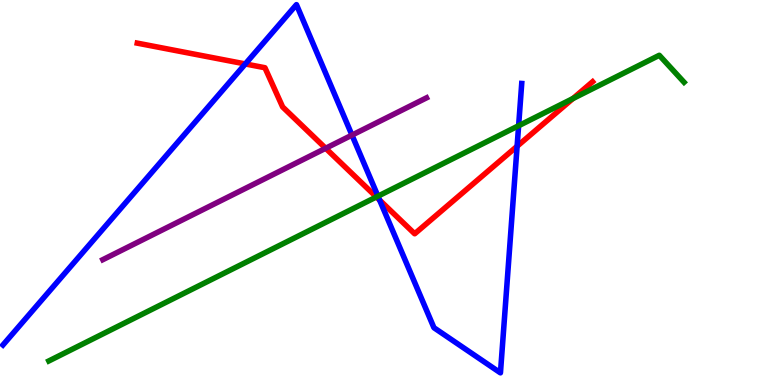[{'lines': ['blue', 'red'], 'intersections': [{'x': 3.17, 'y': 8.34}, {'x': 4.9, 'y': 4.8}, {'x': 6.67, 'y': 6.2}]}, {'lines': ['green', 'red'], 'intersections': [{'x': 4.86, 'y': 4.88}, {'x': 7.39, 'y': 7.44}]}, {'lines': ['purple', 'red'], 'intersections': [{'x': 4.2, 'y': 6.15}]}, {'lines': ['blue', 'green'], 'intersections': [{'x': 4.88, 'y': 4.9}, {'x': 6.69, 'y': 6.73}]}, {'lines': ['blue', 'purple'], 'intersections': [{'x': 4.54, 'y': 6.49}]}, {'lines': ['green', 'purple'], 'intersections': []}]